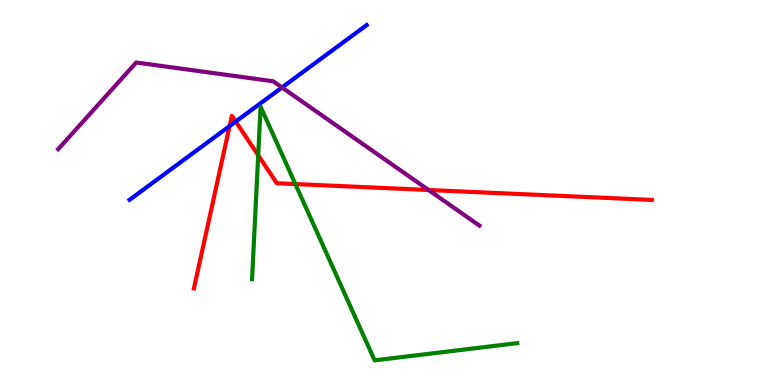[{'lines': ['blue', 'red'], 'intersections': [{'x': 2.96, 'y': 6.72}, {'x': 3.04, 'y': 6.84}]}, {'lines': ['green', 'red'], 'intersections': [{'x': 3.33, 'y': 5.97}, {'x': 3.81, 'y': 5.22}]}, {'lines': ['purple', 'red'], 'intersections': [{'x': 5.53, 'y': 5.07}]}, {'lines': ['blue', 'green'], 'intersections': []}, {'lines': ['blue', 'purple'], 'intersections': [{'x': 3.64, 'y': 7.73}]}, {'lines': ['green', 'purple'], 'intersections': []}]